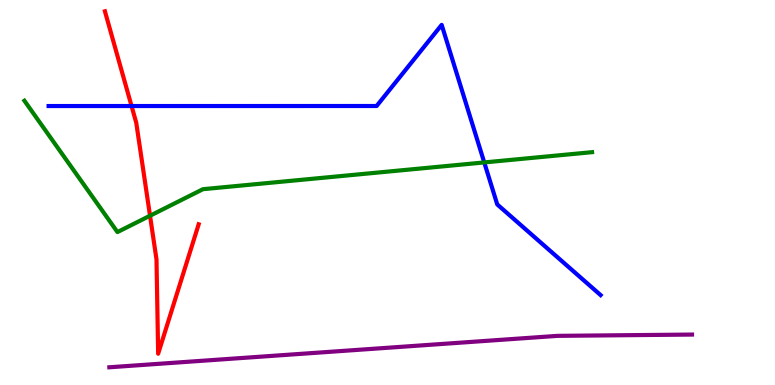[{'lines': ['blue', 'red'], 'intersections': [{'x': 1.7, 'y': 7.25}]}, {'lines': ['green', 'red'], 'intersections': [{'x': 1.94, 'y': 4.4}]}, {'lines': ['purple', 'red'], 'intersections': []}, {'lines': ['blue', 'green'], 'intersections': [{'x': 6.25, 'y': 5.78}]}, {'lines': ['blue', 'purple'], 'intersections': []}, {'lines': ['green', 'purple'], 'intersections': []}]